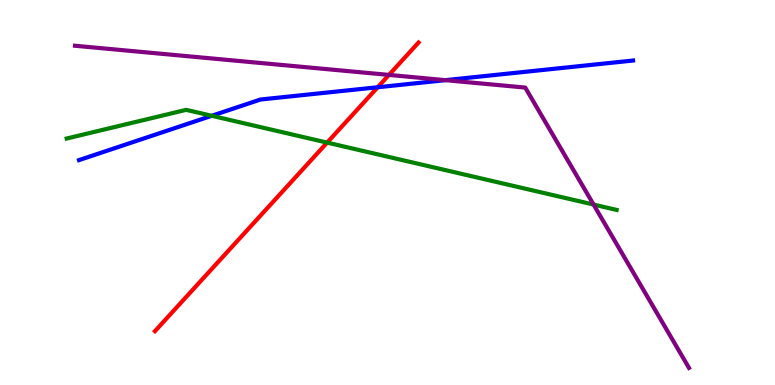[{'lines': ['blue', 'red'], 'intersections': [{'x': 4.87, 'y': 7.73}]}, {'lines': ['green', 'red'], 'intersections': [{'x': 4.22, 'y': 6.3}]}, {'lines': ['purple', 'red'], 'intersections': [{'x': 5.02, 'y': 8.05}]}, {'lines': ['blue', 'green'], 'intersections': [{'x': 2.73, 'y': 6.99}]}, {'lines': ['blue', 'purple'], 'intersections': [{'x': 5.75, 'y': 7.92}]}, {'lines': ['green', 'purple'], 'intersections': [{'x': 7.66, 'y': 4.69}]}]